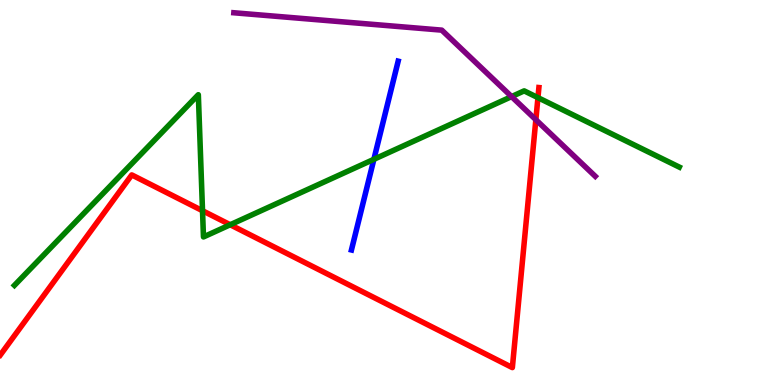[{'lines': ['blue', 'red'], 'intersections': []}, {'lines': ['green', 'red'], 'intersections': [{'x': 2.61, 'y': 4.53}, {'x': 2.97, 'y': 4.16}, {'x': 6.94, 'y': 7.46}]}, {'lines': ['purple', 'red'], 'intersections': [{'x': 6.91, 'y': 6.89}]}, {'lines': ['blue', 'green'], 'intersections': [{'x': 4.82, 'y': 5.86}]}, {'lines': ['blue', 'purple'], 'intersections': []}, {'lines': ['green', 'purple'], 'intersections': [{'x': 6.6, 'y': 7.49}]}]